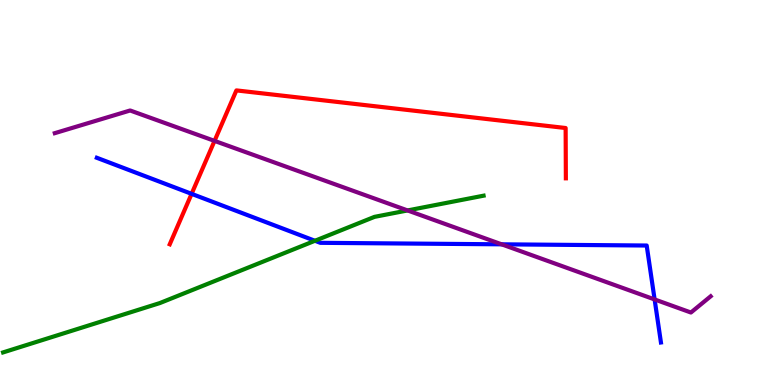[{'lines': ['blue', 'red'], 'intersections': [{'x': 2.47, 'y': 4.97}]}, {'lines': ['green', 'red'], 'intersections': []}, {'lines': ['purple', 'red'], 'intersections': [{'x': 2.77, 'y': 6.34}]}, {'lines': ['blue', 'green'], 'intersections': [{'x': 4.06, 'y': 3.75}]}, {'lines': ['blue', 'purple'], 'intersections': [{'x': 6.47, 'y': 3.65}, {'x': 8.45, 'y': 2.22}]}, {'lines': ['green', 'purple'], 'intersections': [{'x': 5.26, 'y': 4.53}]}]